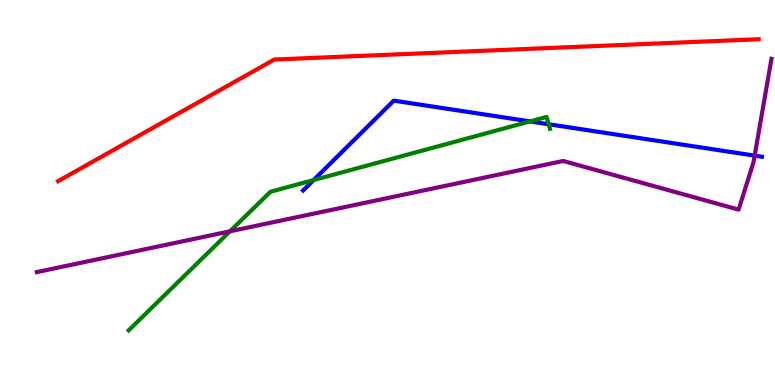[{'lines': ['blue', 'red'], 'intersections': []}, {'lines': ['green', 'red'], 'intersections': []}, {'lines': ['purple', 'red'], 'intersections': []}, {'lines': ['blue', 'green'], 'intersections': [{'x': 4.05, 'y': 5.32}, {'x': 6.84, 'y': 6.85}, {'x': 7.08, 'y': 6.77}]}, {'lines': ['blue', 'purple'], 'intersections': [{'x': 9.74, 'y': 5.96}]}, {'lines': ['green', 'purple'], 'intersections': [{'x': 2.97, 'y': 3.99}]}]